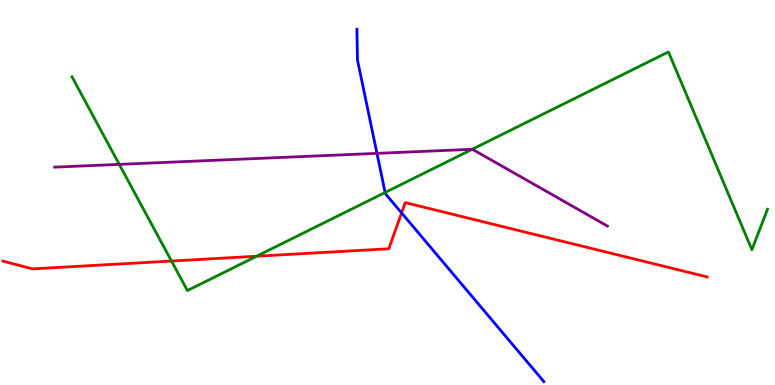[{'lines': ['blue', 'red'], 'intersections': [{'x': 5.18, 'y': 4.47}]}, {'lines': ['green', 'red'], 'intersections': [{'x': 2.21, 'y': 3.22}, {'x': 3.31, 'y': 3.34}]}, {'lines': ['purple', 'red'], 'intersections': []}, {'lines': ['blue', 'green'], 'intersections': [{'x': 4.97, 'y': 5.0}]}, {'lines': ['blue', 'purple'], 'intersections': [{'x': 4.86, 'y': 6.02}]}, {'lines': ['green', 'purple'], 'intersections': [{'x': 1.54, 'y': 5.73}, {'x': 6.09, 'y': 6.12}]}]